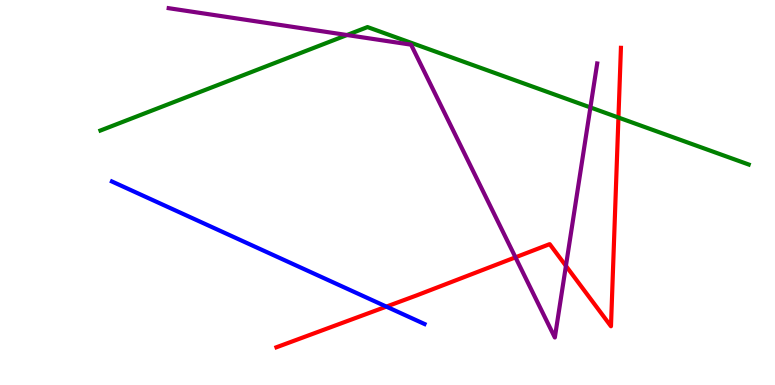[{'lines': ['blue', 'red'], 'intersections': [{'x': 4.99, 'y': 2.04}]}, {'lines': ['green', 'red'], 'intersections': [{'x': 7.98, 'y': 6.95}]}, {'lines': ['purple', 'red'], 'intersections': [{'x': 6.65, 'y': 3.32}, {'x': 7.3, 'y': 3.09}]}, {'lines': ['blue', 'green'], 'intersections': []}, {'lines': ['blue', 'purple'], 'intersections': []}, {'lines': ['green', 'purple'], 'intersections': [{'x': 4.48, 'y': 9.09}, {'x': 7.62, 'y': 7.21}]}]